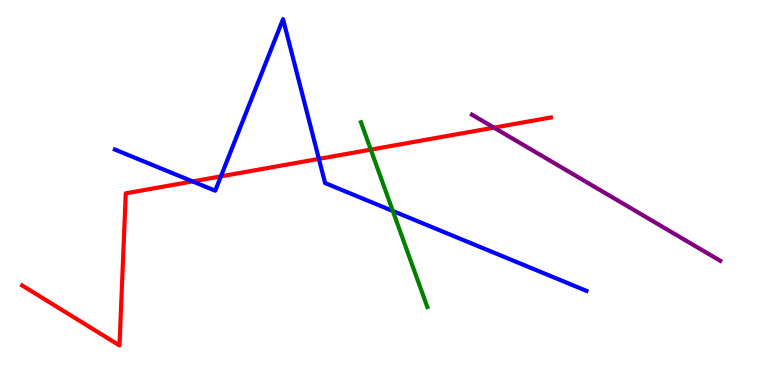[{'lines': ['blue', 'red'], 'intersections': [{'x': 2.49, 'y': 5.29}, {'x': 2.85, 'y': 5.42}, {'x': 4.11, 'y': 5.87}]}, {'lines': ['green', 'red'], 'intersections': [{'x': 4.78, 'y': 6.11}]}, {'lines': ['purple', 'red'], 'intersections': [{'x': 6.37, 'y': 6.68}]}, {'lines': ['blue', 'green'], 'intersections': [{'x': 5.07, 'y': 4.52}]}, {'lines': ['blue', 'purple'], 'intersections': []}, {'lines': ['green', 'purple'], 'intersections': []}]